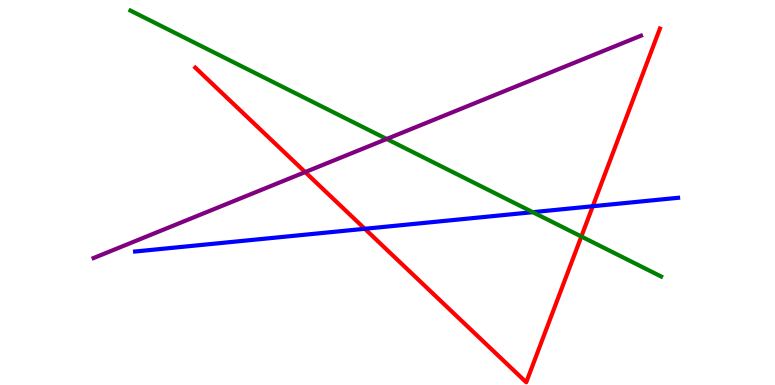[{'lines': ['blue', 'red'], 'intersections': [{'x': 4.71, 'y': 4.06}, {'x': 7.65, 'y': 4.64}]}, {'lines': ['green', 'red'], 'intersections': [{'x': 7.5, 'y': 3.86}]}, {'lines': ['purple', 'red'], 'intersections': [{'x': 3.94, 'y': 5.53}]}, {'lines': ['blue', 'green'], 'intersections': [{'x': 6.87, 'y': 4.49}]}, {'lines': ['blue', 'purple'], 'intersections': []}, {'lines': ['green', 'purple'], 'intersections': [{'x': 4.99, 'y': 6.39}]}]